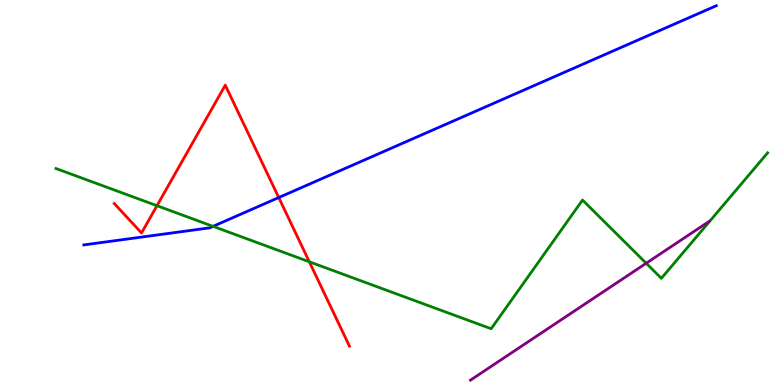[{'lines': ['blue', 'red'], 'intersections': [{'x': 3.6, 'y': 4.87}]}, {'lines': ['green', 'red'], 'intersections': [{'x': 2.03, 'y': 4.66}, {'x': 3.99, 'y': 3.2}]}, {'lines': ['purple', 'red'], 'intersections': []}, {'lines': ['blue', 'green'], 'intersections': [{'x': 2.75, 'y': 4.12}]}, {'lines': ['blue', 'purple'], 'intersections': []}, {'lines': ['green', 'purple'], 'intersections': [{'x': 8.34, 'y': 3.16}]}]